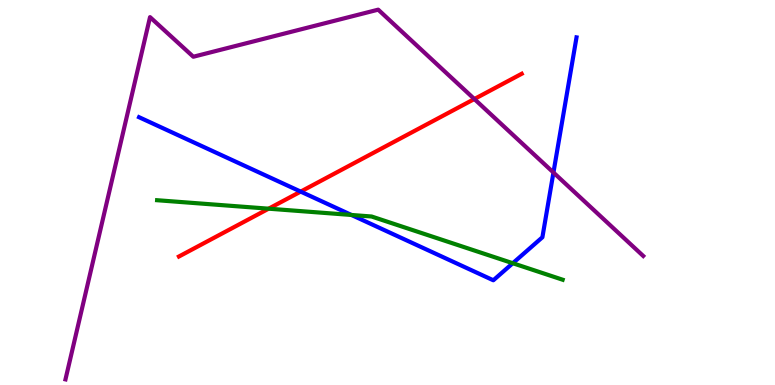[{'lines': ['blue', 'red'], 'intersections': [{'x': 3.88, 'y': 5.02}]}, {'lines': ['green', 'red'], 'intersections': [{'x': 3.47, 'y': 4.58}]}, {'lines': ['purple', 'red'], 'intersections': [{'x': 6.12, 'y': 7.43}]}, {'lines': ['blue', 'green'], 'intersections': [{'x': 4.53, 'y': 4.42}, {'x': 6.62, 'y': 3.16}]}, {'lines': ['blue', 'purple'], 'intersections': [{'x': 7.14, 'y': 5.52}]}, {'lines': ['green', 'purple'], 'intersections': []}]